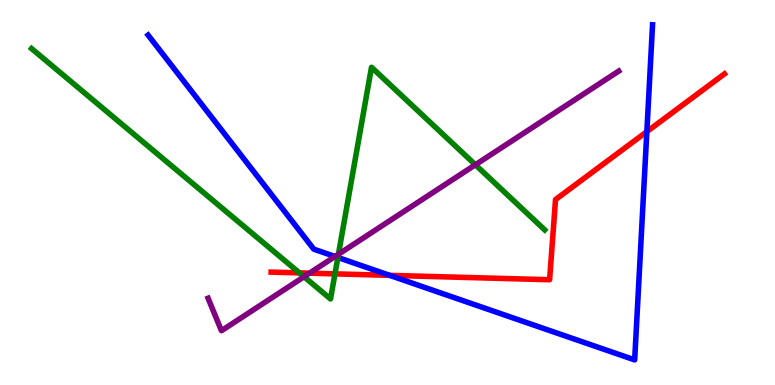[{'lines': ['blue', 'red'], 'intersections': [{'x': 5.03, 'y': 2.85}, {'x': 8.35, 'y': 6.58}]}, {'lines': ['green', 'red'], 'intersections': [{'x': 3.86, 'y': 2.91}, {'x': 4.32, 'y': 2.89}]}, {'lines': ['purple', 'red'], 'intersections': [{'x': 3.99, 'y': 2.9}]}, {'lines': ['blue', 'green'], 'intersections': [{'x': 4.36, 'y': 3.31}]}, {'lines': ['blue', 'purple'], 'intersections': [{'x': 4.32, 'y': 3.34}]}, {'lines': ['green', 'purple'], 'intersections': [{'x': 3.92, 'y': 2.81}, {'x': 4.37, 'y': 3.4}, {'x': 6.13, 'y': 5.72}]}]